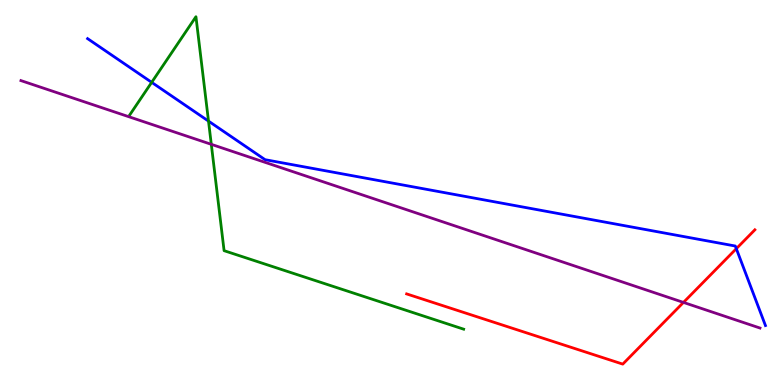[{'lines': ['blue', 'red'], 'intersections': [{'x': 9.5, 'y': 3.54}]}, {'lines': ['green', 'red'], 'intersections': []}, {'lines': ['purple', 'red'], 'intersections': [{'x': 8.82, 'y': 2.15}]}, {'lines': ['blue', 'green'], 'intersections': [{'x': 1.96, 'y': 7.86}, {'x': 2.69, 'y': 6.85}]}, {'lines': ['blue', 'purple'], 'intersections': []}, {'lines': ['green', 'purple'], 'intersections': [{'x': 2.73, 'y': 6.25}]}]